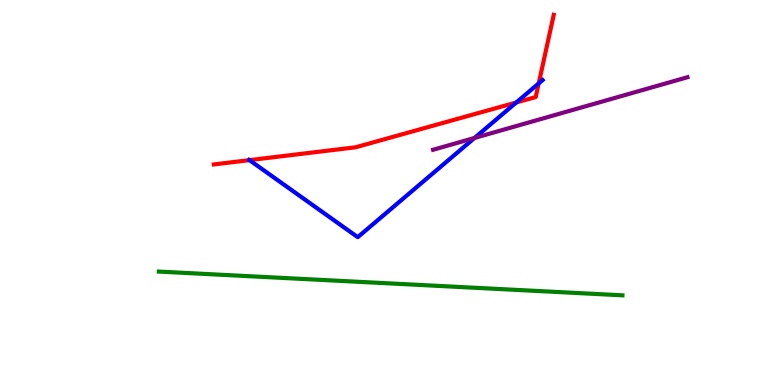[{'lines': ['blue', 'red'], 'intersections': [{'x': 3.22, 'y': 5.84}, {'x': 6.66, 'y': 7.34}, {'x': 6.95, 'y': 7.83}]}, {'lines': ['green', 'red'], 'intersections': []}, {'lines': ['purple', 'red'], 'intersections': []}, {'lines': ['blue', 'green'], 'intersections': []}, {'lines': ['blue', 'purple'], 'intersections': [{'x': 6.12, 'y': 6.42}]}, {'lines': ['green', 'purple'], 'intersections': []}]